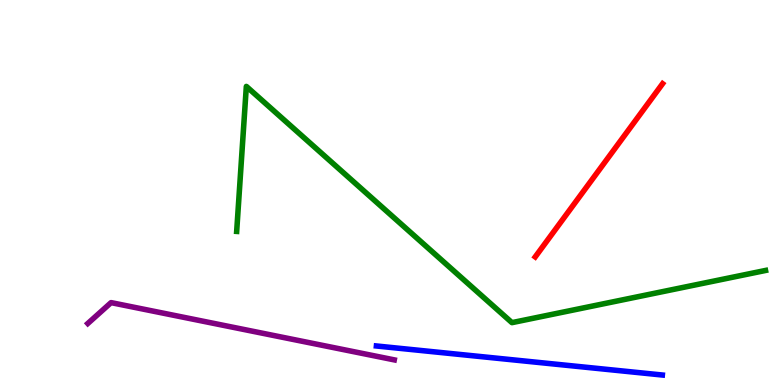[{'lines': ['blue', 'red'], 'intersections': []}, {'lines': ['green', 'red'], 'intersections': []}, {'lines': ['purple', 'red'], 'intersections': []}, {'lines': ['blue', 'green'], 'intersections': []}, {'lines': ['blue', 'purple'], 'intersections': []}, {'lines': ['green', 'purple'], 'intersections': []}]